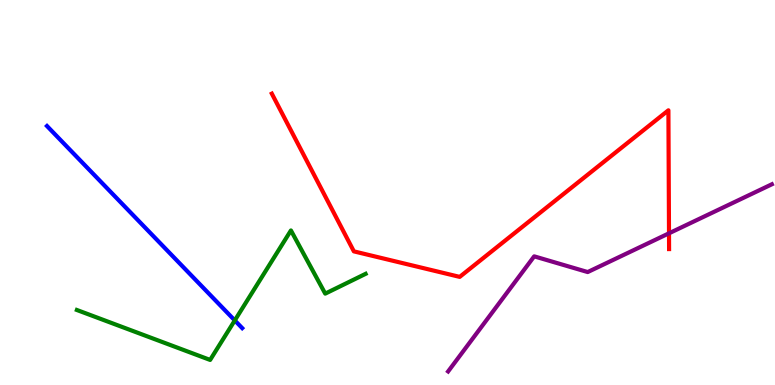[{'lines': ['blue', 'red'], 'intersections': []}, {'lines': ['green', 'red'], 'intersections': []}, {'lines': ['purple', 'red'], 'intersections': [{'x': 8.63, 'y': 3.94}]}, {'lines': ['blue', 'green'], 'intersections': [{'x': 3.03, 'y': 1.68}]}, {'lines': ['blue', 'purple'], 'intersections': []}, {'lines': ['green', 'purple'], 'intersections': []}]